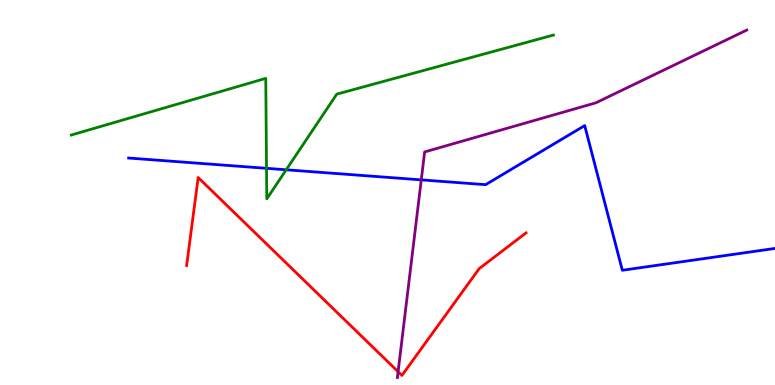[{'lines': ['blue', 'red'], 'intersections': []}, {'lines': ['green', 'red'], 'intersections': []}, {'lines': ['purple', 'red'], 'intersections': [{'x': 5.14, 'y': 0.346}]}, {'lines': ['blue', 'green'], 'intersections': [{'x': 3.44, 'y': 5.63}, {'x': 3.69, 'y': 5.59}]}, {'lines': ['blue', 'purple'], 'intersections': [{'x': 5.44, 'y': 5.33}]}, {'lines': ['green', 'purple'], 'intersections': []}]